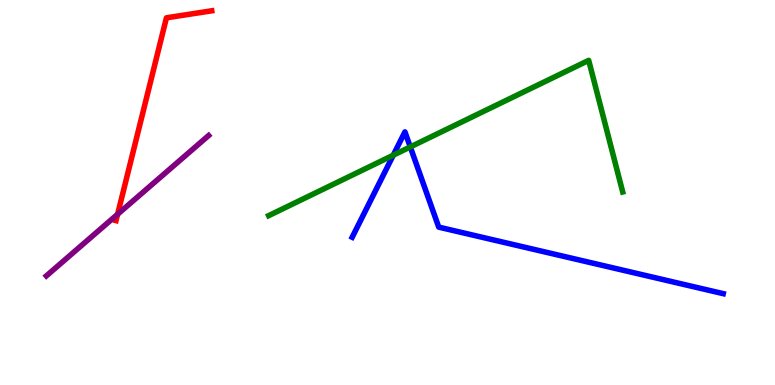[{'lines': ['blue', 'red'], 'intersections': []}, {'lines': ['green', 'red'], 'intersections': []}, {'lines': ['purple', 'red'], 'intersections': [{'x': 1.52, 'y': 4.43}]}, {'lines': ['blue', 'green'], 'intersections': [{'x': 5.07, 'y': 5.97}, {'x': 5.29, 'y': 6.18}]}, {'lines': ['blue', 'purple'], 'intersections': []}, {'lines': ['green', 'purple'], 'intersections': []}]